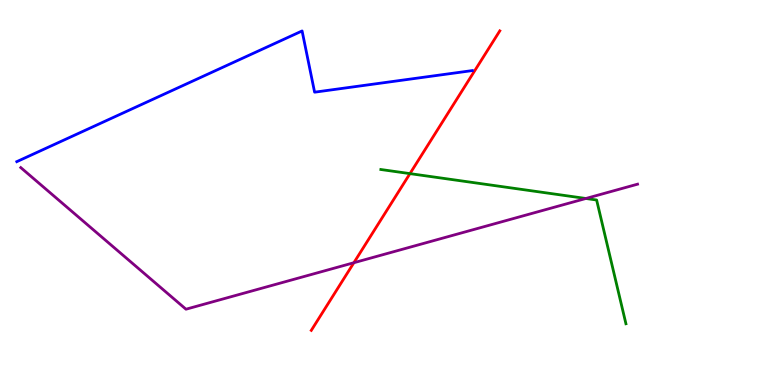[{'lines': ['blue', 'red'], 'intersections': []}, {'lines': ['green', 'red'], 'intersections': [{'x': 5.29, 'y': 5.49}]}, {'lines': ['purple', 'red'], 'intersections': [{'x': 4.57, 'y': 3.18}]}, {'lines': ['blue', 'green'], 'intersections': []}, {'lines': ['blue', 'purple'], 'intersections': []}, {'lines': ['green', 'purple'], 'intersections': [{'x': 7.56, 'y': 4.84}]}]